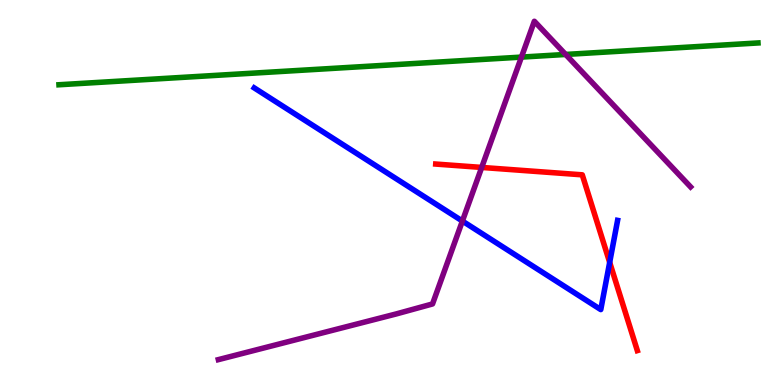[{'lines': ['blue', 'red'], 'intersections': [{'x': 7.87, 'y': 3.19}]}, {'lines': ['green', 'red'], 'intersections': []}, {'lines': ['purple', 'red'], 'intersections': [{'x': 6.22, 'y': 5.65}]}, {'lines': ['blue', 'green'], 'intersections': []}, {'lines': ['blue', 'purple'], 'intersections': [{'x': 5.97, 'y': 4.26}]}, {'lines': ['green', 'purple'], 'intersections': [{'x': 6.73, 'y': 8.52}, {'x': 7.3, 'y': 8.59}]}]